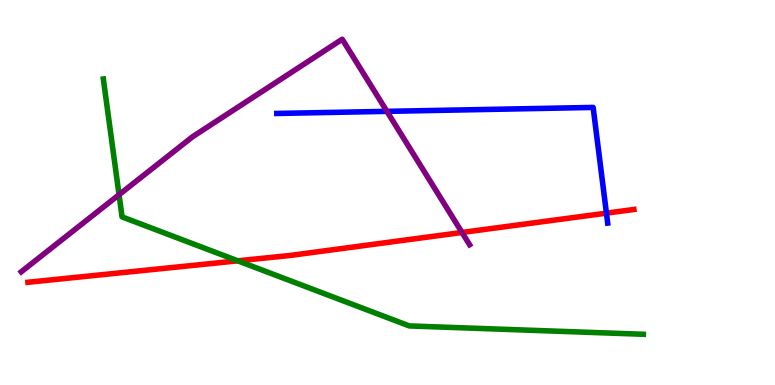[{'lines': ['blue', 'red'], 'intersections': [{'x': 7.82, 'y': 4.46}]}, {'lines': ['green', 'red'], 'intersections': [{'x': 3.07, 'y': 3.23}]}, {'lines': ['purple', 'red'], 'intersections': [{'x': 5.96, 'y': 3.96}]}, {'lines': ['blue', 'green'], 'intersections': []}, {'lines': ['blue', 'purple'], 'intersections': [{'x': 4.99, 'y': 7.11}]}, {'lines': ['green', 'purple'], 'intersections': [{'x': 1.54, 'y': 4.94}]}]